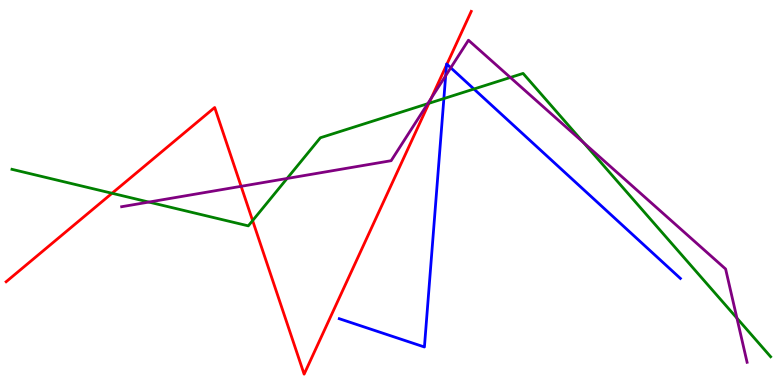[{'lines': ['blue', 'red'], 'intersections': [{'x': 5.76, 'y': 8.31}, {'x': 5.77, 'y': 8.33}]}, {'lines': ['green', 'red'], 'intersections': [{'x': 1.45, 'y': 4.98}, {'x': 3.26, 'y': 4.27}, {'x': 5.53, 'y': 7.32}]}, {'lines': ['purple', 'red'], 'intersections': [{'x': 3.11, 'y': 5.16}, {'x': 5.56, 'y': 7.45}]}, {'lines': ['blue', 'green'], 'intersections': [{'x': 5.73, 'y': 7.44}, {'x': 6.12, 'y': 7.69}]}, {'lines': ['blue', 'purple'], 'intersections': [{'x': 5.75, 'y': 8.03}, {'x': 5.82, 'y': 8.24}]}, {'lines': ['green', 'purple'], 'intersections': [{'x': 1.92, 'y': 4.75}, {'x': 3.7, 'y': 5.36}, {'x': 5.52, 'y': 7.31}, {'x': 6.58, 'y': 7.99}, {'x': 7.53, 'y': 6.3}, {'x': 9.51, 'y': 1.74}]}]